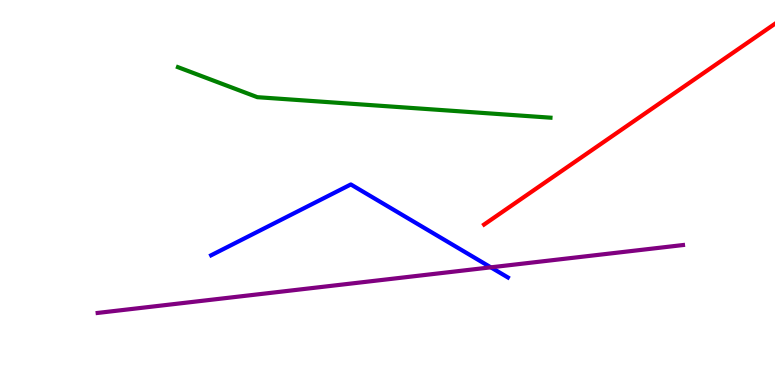[{'lines': ['blue', 'red'], 'intersections': []}, {'lines': ['green', 'red'], 'intersections': []}, {'lines': ['purple', 'red'], 'intersections': []}, {'lines': ['blue', 'green'], 'intersections': []}, {'lines': ['blue', 'purple'], 'intersections': [{'x': 6.33, 'y': 3.06}]}, {'lines': ['green', 'purple'], 'intersections': []}]